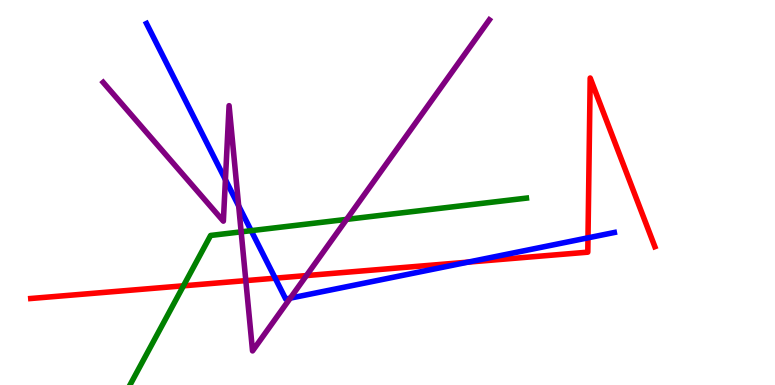[{'lines': ['blue', 'red'], 'intersections': [{'x': 3.55, 'y': 2.77}, {'x': 6.04, 'y': 3.19}, {'x': 7.59, 'y': 3.82}]}, {'lines': ['green', 'red'], 'intersections': [{'x': 2.37, 'y': 2.58}]}, {'lines': ['purple', 'red'], 'intersections': [{'x': 3.17, 'y': 2.71}, {'x': 3.95, 'y': 2.84}]}, {'lines': ['blue', 'green'], 'intersections': [{'x': 3.24, 'y': 4.01}]}, {'lines': ['blue', 'purple'], 'intersections': [{'x': 2.91, 'y': 5.33}, {'x': 3.08, 'y': 4.65}, {'x': 3.75, 'y': 2.26}]}, {'lines': ['green', 'purple'], 'intersections': [{'x': 3.11, 'y': 3.98}, {'x': 4.47, 'y': 4.3}]}]